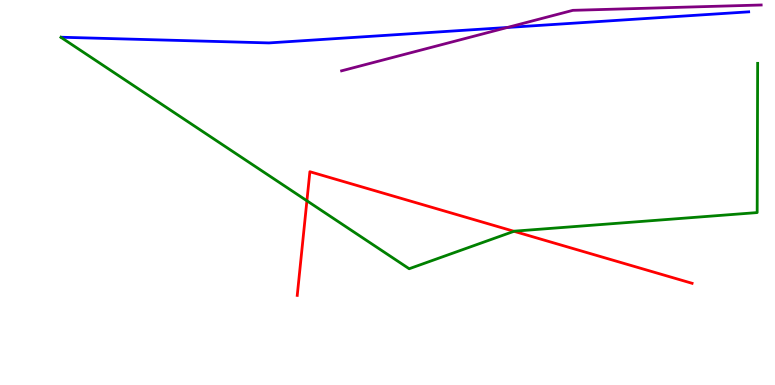[{'lines': ['blue', 'red'], 'intersections': []}, {'lines': ['green', 'red'], 'intersections': [{'x': 3.96, 'y': 4.78}, {'x': 6.63, 'y': 3.99}]}, {'lines': ['purple', 'red'], 'intersections': []}, {'lines': ['blue', 'green'], 'intersections': []}, {'lines': ['blue', 'purple'], 'intersections': [{'x': 6.55, 'y': 9.29}]}, {'lines': ['green', 'purple'], 'intersections': []}]